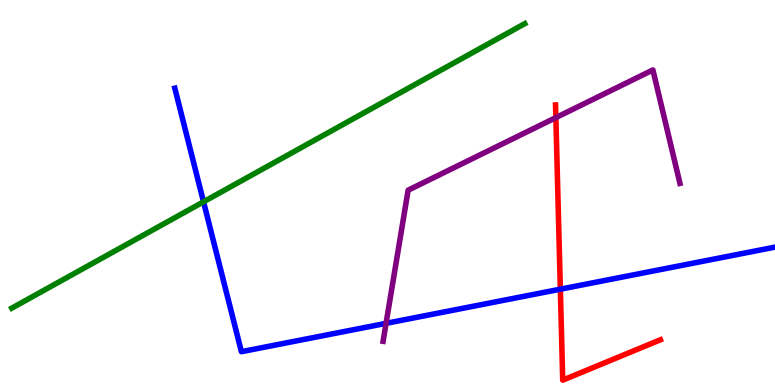[{'lines': ['blue', 'red'], 'intersections': [{'x': 7.23, 'y': 2.49}]}, {'lines': ['green', 'red'], 'intersections': []}, {'lines': ['purple', 'red'], 'intersections': [{'x': 7.17, 'y': 6.94}]}, {'lines': ['blue', 'green'], 'intersections': [{'x': 2.63, 'y': 4.76}]}, {'lines': ['blue', 'purple'], 'intersections': [{'x': 4.98, 'y': 1.6}]}, {'lines': ['green', 'purple'], 'intersections': []}]